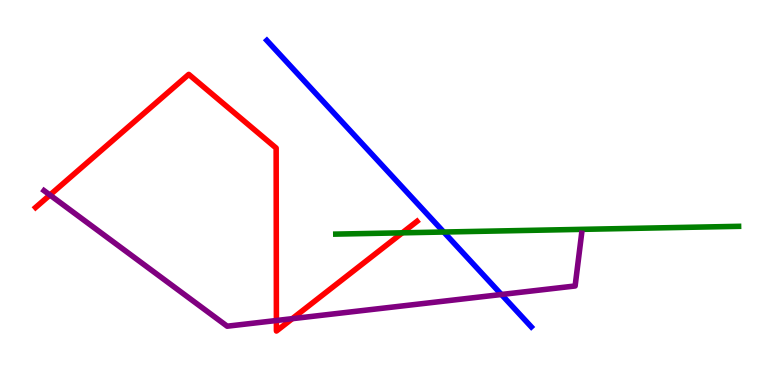[{'lines': ['blue', 'red'], 'intersections': []}, {'lines': ['green', 'red'], 'intersections': [{'x': 5.19, 'y': 3.95}]}, {'lines': ['purple', 'red'], 'intersections': [{'x': 0.644, 'y': 4.93}, {'x': 3.57, 'y': 1.68}, {'x': 3.77, 'y': 1.72}]}, {'lines': ['blue', 'green'], 'intersections': [{'x': 5.73, 'y': 3.97}]}, {'lines': ['blue', 'purple'], 'intersections': [{'x': 6.47, 'y': 2.35}]}, {'lines': ['green', 'purple'], 'intersections': []}]